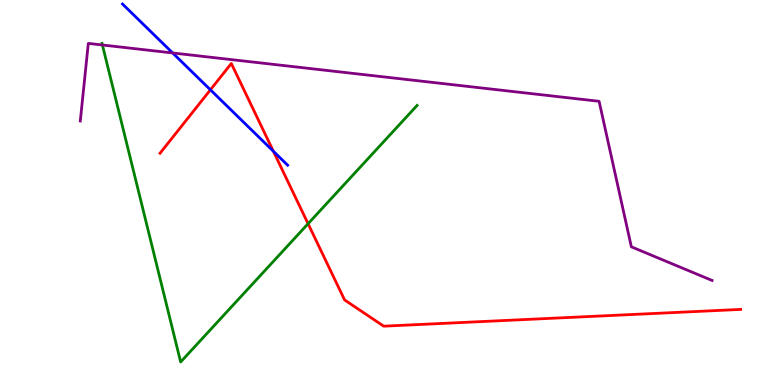[{'lines': ['blue', 'red'], 'intersections': [{'x': 2.71, 'y': 7.67}, {'x': 3.53, 'y': 6.07}]}, {'lines': ['green', 'red'], 'intersections': [{'x': 3.98, 'y': 4.19}]}, {'lines': ['purple', 'red'], 'intersections': []}, {'lines': ['blue', 'green'], 'intersections': []}, {'lines': ['blue', 'purple'], 'intersections': [{'x': 2.23, 'y': 8.62}]}, {'lines': ['green', 'purple'], 'intersections': [{'x': 1.32, 'y': 8.83}]}]